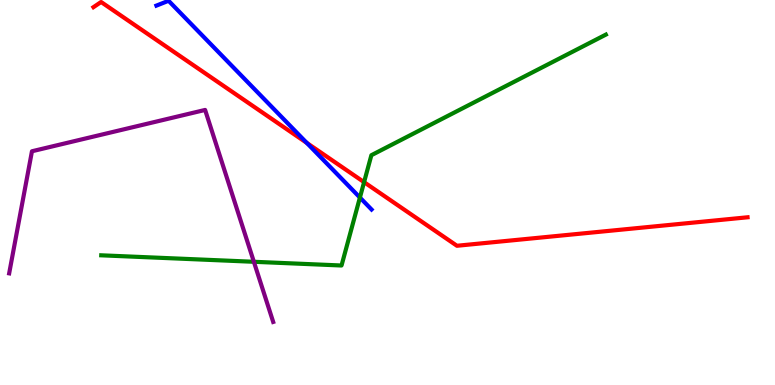[{'lines': ['blue', 'red'], 'intersections': [{'x': 3.96, 'y': 6.29}]}, {'lines': ['green', 'red'], 'intersections': [{'x': 4.7, 'y': 5.27}]}, {'lines': ['purple', 'red'], 'intersections': []}, {'lines': ['blue', 'green'], 'intersections': [{'x': 4.64, 'y': 4.87}]}, {'lines': ['blue', 'purple'], 'intersections': []}, {'lines': ['green', 'purple'], 'intersections': [{'x': 3.28, 'y': 3.2}]}]